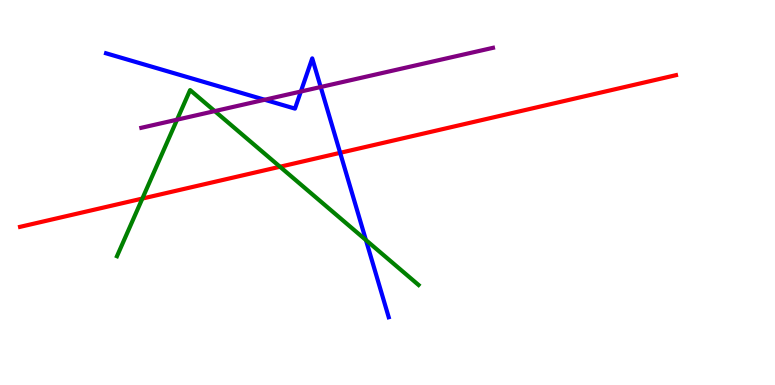[{'lines': ['blue', 'red'], 'intersections': [{'x': 4.39, 'y': 6.03}]}, {'lines': ['green', 'red'], 'intersections': [{'x': 1.84, 'y': 4.84}, {'x': 3.61, 'y': 5.67}]}, {'lines': ['purple', 'red'], 'intersections': []}, {'lines': ['blue', 'green'], 'intersections': [{'x': 4.72, 'y': 3.76}]}, {'lines': ['blue', 'purple'], 'intersections': [{'x': 3.42, 'y': 7.41}, {'x': 3.88, 'y': 7.62}, {'x': 4.14, 'y': 7.74}]}, {'lines': ['green', 'purple'], 'intersections': [{'x': 2.28, 'y': 6.89}, {'x': 2.77, 'y': 7.11}]}]